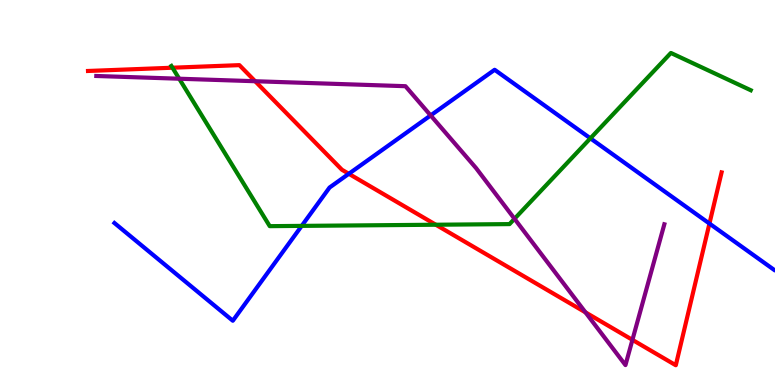[{'lines': ['blue', 'red'], 'intersections': [{'x': 4.5, 'y': 5.49}, {'x': 9.15, 'y': 4.19}]}, {'lines': ['green', 'red'], 'intersections': [{'x': 2.23, 'y': 8.24}, {'x': 5.62, 'y': 4.16}]}, {'lines': ['purple', 'red'], 'intersections': [{'x': 3.29, 'y': 7.89}, {'x': 7.55, 'y': 1.89}, {'x': 8.16, 'y': 1.17}]}, {'lines': ['blue', 'green'], 'intersections': [{'x': 3.89, 'y': 4.13}, {'x': 7.62, 'y': 6.41}]}, {'lines': ['blue', 'purple'], 'intersections': [{'x': 5.56, 'y': 7.0}]}, {'lines': ['green', 'purple'], 'intersections': [{'x': 2.31, 'y': 7.96}, {'x': 6.64, 'y': 4.32}]}]